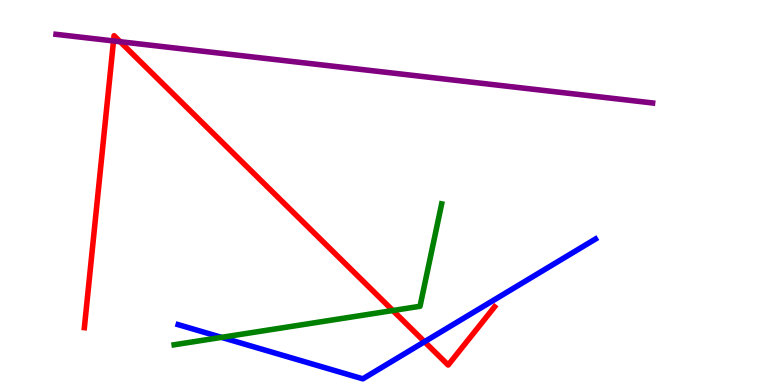[{'lines': ['blue', 'red'], 'intersections': [{'x': 5.48, 'y': 1.12}]}, {'lines': ['green', 'red'], 'intersections': [{'x': 5.07, 'y': 1.93}]}, {'lines': ['purple', 'red'], 'intersections': [{'x': 1.46, 'y': 8.94}, {'x': 1.55, 'y': 8.92}]}, {'lines': ['blue', 'green'], 'intersections': [{'x': 2.86, 'y': 1.24}]}, {'lines': ['blue', 'purple'], 'intersections': []}, {'lines': ['green', 'purple'], 'intersections': []}]